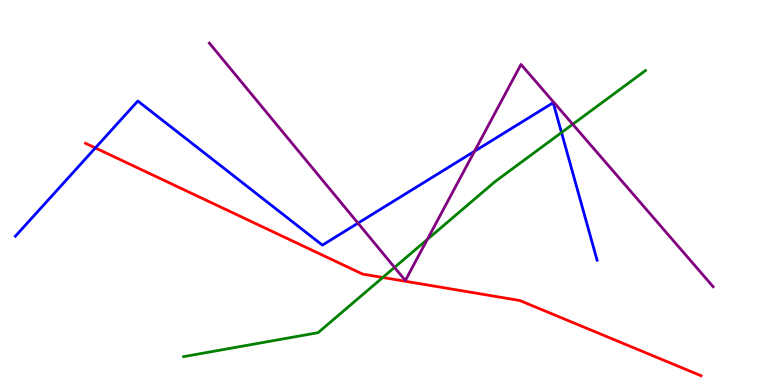[{'lines': ['blue', 'red'], 'intersections': [{'x': 1.23, 'y': 6.16}]}, {'lines': ['green', 'red'], 'intersections': [{'x': 4.94, 'y': 2.79}]}, {'lines': ['purple', 'red'], 'intersections': []}, {'lines': ['blue', 'green'], 'intersections': [{'x': 7.25, 'y': 6.56}]}, {'lines': ['blue', 'purple'], 'intersections': [{'x': 4.62, 'y': 4.2}, {'x': 6.12, 'y': 6.07}]}, {'lines': ['green', 'purple'], 'intersections': [{'x': 5.09, 'y': 3.05}, {'x': 5.51, 'y': 3.78}, {'x': 7.39, 'y': 6.77}]}]